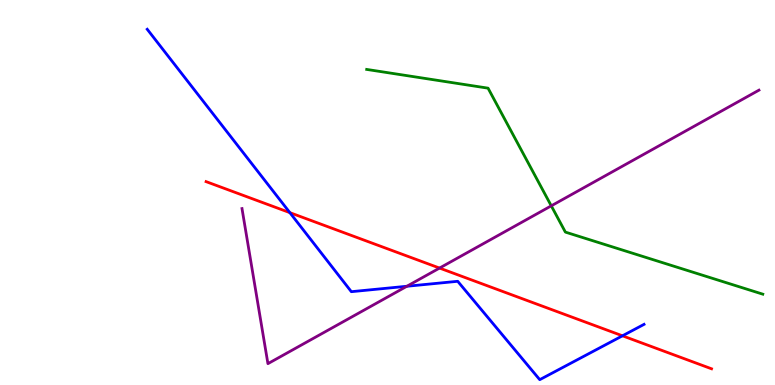[{'lines': ['blue', 'red'], 'intersections': [{'x': 3.74, 'y': 4.48}, {'x': 8.03, 'y': 1.28}]}, {'lines': ['green', 'red'], 'intersections': []}, {'lines': ['purple', 'red'], 'intersections': [{'x': 5.67, 'y': 3.04}]}, {'lines': ['blue', 'green'], 'intersections': []}, {'lines': ['blue', 'purple'], 'intersections': [{'x': 5.25, 'y': 2.56}]}, {'lines': ['green', 'purple'], 'intersections': [{'x': 7.11, 'y': 4.65}]}]